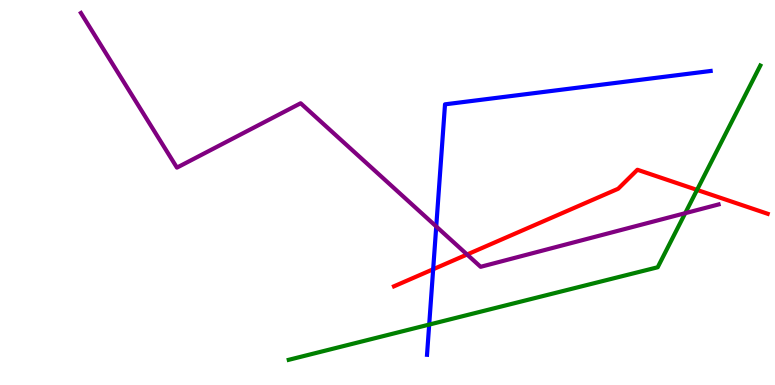[{'lines': ['blue', 'red'], 'intersections': [{'x': 5.59, 'y': 3.01}]}, {'lines': ['green', 'red'], 'intersections': [{'x': 8.99, 'y': 5.07}]}, {'lines': ['purple', 'red'], 'intersections': [{'x': 6.03, 'y': 3.39}]}, {'lines': ['blue', 'green'], 'intersections': [{'x': 5.54, 'y': 1.57}]}, {'lines': ['blue', 'purple'], 'intersections': [{'x': 5.63, 'y': 4.12}]}, {'lines': ['green', 'purple'], 'intersections': [{'x': 8.84, 'y': 4.46}]}]